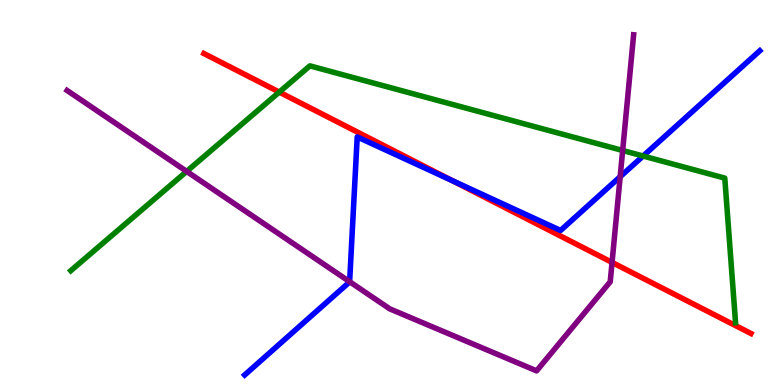[{'lines': ['blue', 'red'], 'intersections': [{'x': 5.84, 'y': 5.31}]}, {'lines': ['green', 'red'], 'intersections': [{'x': 3.6, 'y': 7.61}]}, {'lines': ['purple', 'red'], 'intersections': [{'x': 7.9, 'y': 3.18}]}, {'lines': ['blue', 'green'], 'intersections': [{'x': 8.3, 'y': 5.95}]}, {'lines': ['blue', 'purple'], 'intersections': [{'x': 4.51, 'y': 2.68}, {'x': 8.0, 'y': 5.41}]}, {'lines': ['green', 'purple'], 'intersections': [{'x': 2.41, 'y': 5.55}, {'x': 8.03, 'y': 6.09}]}]